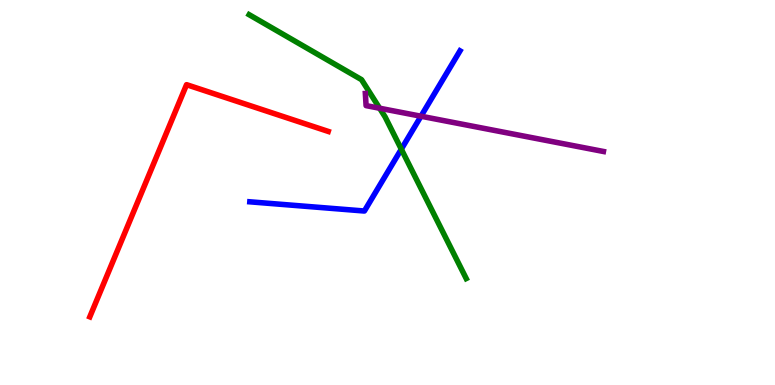[{'lines': ['blue', 'red'], 'intersections': []}, {'lines': ['green', 'red'], 'intersections': []}, {'lines': ['purple', 'red'], 'intersections': []}, {'lines': ['blue', 'green'], 'intersections': [{'x': 5.18, 'y': 6.13}]}, {'lines': ['blue', 'purple'], 'intersections': [{'x': 5.43, 'y': 6.98}]}, {'lines': ['green', 'purple'], 'intersections': [{'x': 4.9, 'y': 7.19}]}]